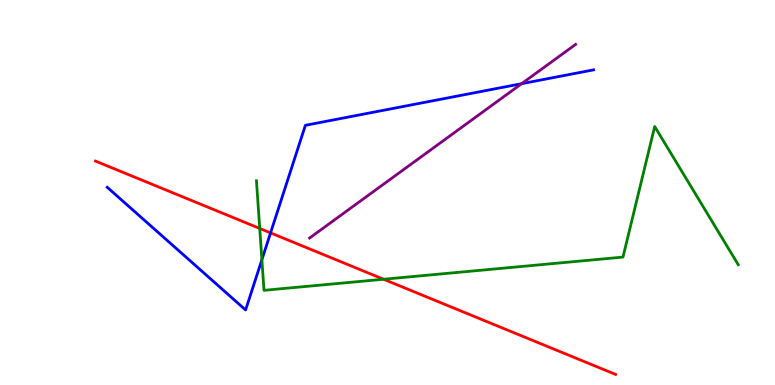[{'lines': ['blue', 'red'], 'intersections': [{'x': 3.49, 'y': 3.95}]}, {'lines': ['green', 'red'], 'intersections': [{'x': 3.35, 'y': 4.07}, {'x': 4.95, 'y': 2.75}]}, {'lines': ['purple', 'red'], 'intersections': []}, {'lines': ['blue', 'green'], 'intersections': [{'x': 3.38, 'y': 3.25}]}, {'lines': ['blue', 'purple'], 'intersections': [{'x': 6.73, 'y': 7.83}]}, {'lines': ['green', 'purple'], 'intersections': []}]